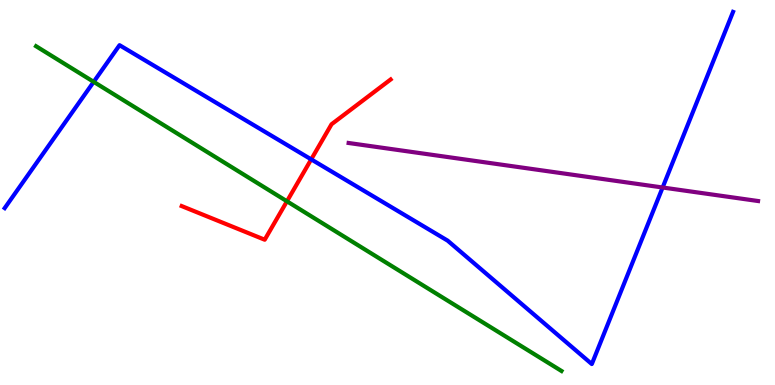[{'lines': ['blue', 'red'], 'intersections': [{'x': 4.02, 'y': 5.86}]}, {'lines': ['green', 'red'], 'intersections': [{'x': 3.7, 'y': 4.77}]}, {'lines': ['purple', 'red'], 'intersections': []}, {'lines': ['blue', 'green'], 'intersections': [{'x': 1.21, 'y': 7.87}]}, {'lines': ['blue', 'purple'], 'intersections': [{'x': 8.55, 'y': 5.13}]}, {'lines': ['green', 'purple'], 'intersections': []}]